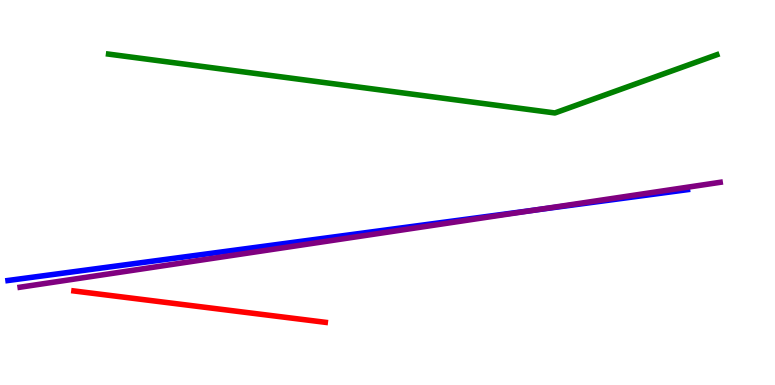[{'lines': ['blue', 'red'], 'intersections': []}, {'lines': ['green', 'red'], 'intersections': []}, {'lines': ['purple', 'red'], 'intersections': []}, {'lines': ['blue', 'green'], 'intersections': []}, {'lines': ['blue', 'purple'], 'intersections': [{'x': 6.91, 'y': 4.55}]}, {'lines': ['green', 'purple'], 'intersections': []}]